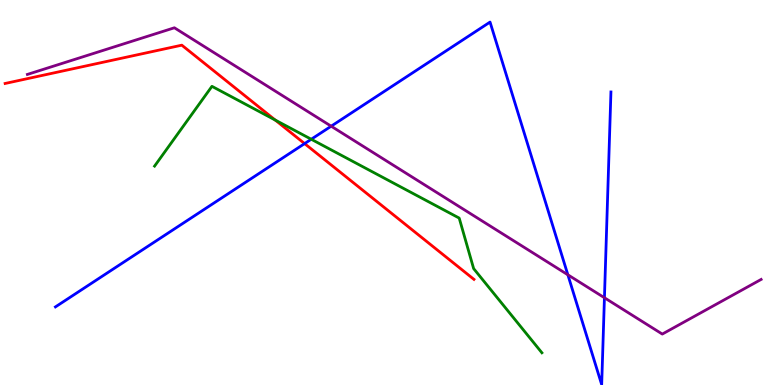[{'lines': ['blue', 'red'], 'intersections': [{'x': 3.93, 'y': 6.27}]}, {'lines': ['green', 'red'], 'intersections': [{'x': 3.55, 'y': 6.88}]}, {'lines': ['purple', 'red'], 'intersections': []}, {'lines': ['blue', 'green'], 'intersections': [{'x': 4.02, 'y': 6.38}]}, {'lines': ['blue', 'purple'], 'intersections': [{'x': 4.27, 'y': 6.72}, {'x': 7.33, 'y': 2.86}, {'x': 7.8, 'y': 2.27}]}, {'lines': ['green', 'purple'], 'intersections': []}]